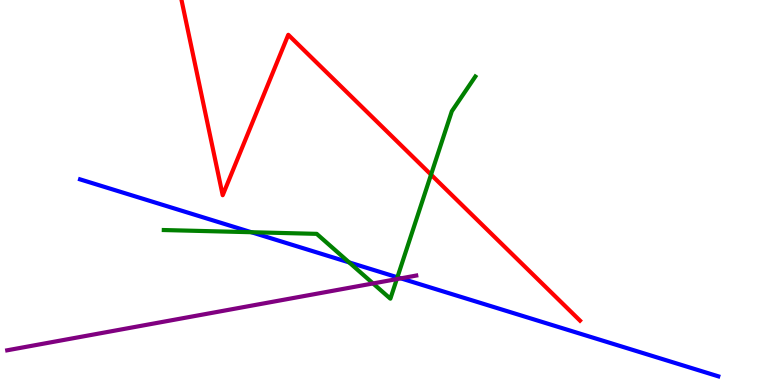[{'lines': ['blue', 'red'], 'intersections': []}, {'lines': ['green', 'red'], 'intersections': [{'x': 5.56, 'y': 5.46}]}, {'lines': ['purple', 'red'], 'intersections': []}, {'lines': ['blue', 'green'], 'intersections': [{'x': 3.24, 'y': 3.97}, {'x': 4.5, 'y': 3.18}, {'x': 5.13, 'y': 2.8}]}, {'lines': ['blue', 'purple'], 'intersections': [{'x': 5.17, 'y': 2.77}]}, {'lines': ['green', 'purple'], 'intersections': [{'x': 4.81, 'y': 2.64}, {'x': 5.12, 'y': 2.75}]}]